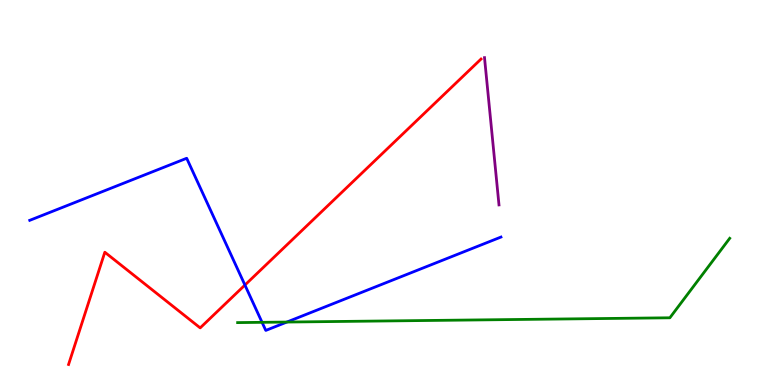[{'lines': ['blue', 'red'], 'intersections': [{'x': 3.16, 'y': 2.6}]}, {'lines': ['green', 'red'], 'intersections': []}, {'lines': ['purple', 'red'], 'intersections': []}, {'lines': ['blue', 'green'], 'intersections': [{'x': 3.38, 'y': 1.63}, {'x': 3.7, 'y': 1.63}]}, {'lines': ['blue', 'purple'], 'intersections': []}, {'lines': ['green', 'purple'], 'intersections': []}]